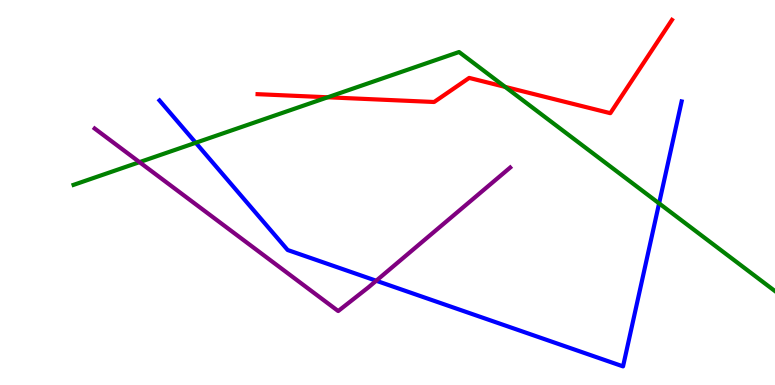[{'lines': ['blue', 'red'], 'intersections': []}, {'lines': ['green', 'red'], 'intersections': [{'x': 4.23, 'y': 7.47}, {'x': 6.52, 'y': 7.74}]}, {'lines': ['purple', 'red'], 'intersections': []}, {'lines': ['blue', 'green'], 'intersections': [{'x': 2.53, 'y': 6.29}, {'x': 8.5, 'y': 4.72}]}, {'lines': ['blue', 'purple'], 'intersections': [{'x': 4.85, 'y': 2.71}]}, {'lines': ['green', 'purple'], 'intersections': [{'x': 1.8, 'y': 5.79}]}]